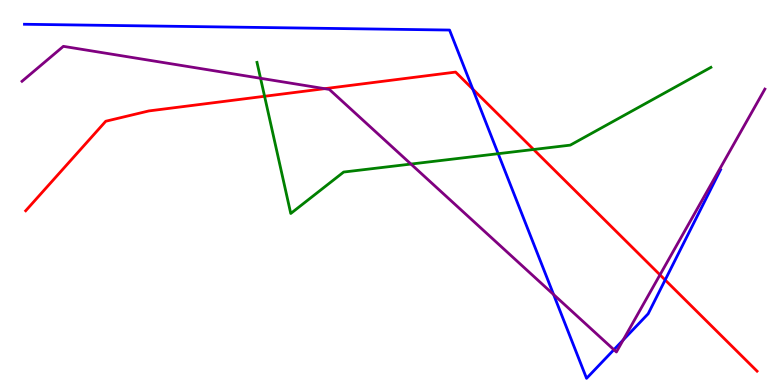[{'lines': ['blue', 'red'], 'intersections': [{'x': 6.1, 'y': 7.68}, {'x': 8.58, 'y': 2.73}]}, {'lines': ['green', 'red'], 'intersections': [{'x': 3.41, 'y': 7.5}, {'x': 6.89, 'y': 6.12}]}, {'lines': ['purple', 'red'], 'intersections': [{'x': 4.19, 'y': 7.7}, {'x': 8.52, 'y': 2.86}]}, {'lines': ['blue', 'green'], 'intersections': [{'x': 6.43, 'y': 6.01}]}, {'lines': ['blue', 'purple'], 'intersections': [{'x': 7.14, 'y': 2.35}, {'x': 7.92, 'y': 0.917}, {'x': 8.04, 'y': 1.17}]}, {'lines': ['green', 'purple'], 'intersections': [{'x': 3.36, 'y': 7.97}, {'x': 5.3, 'y': 5.74}]}]